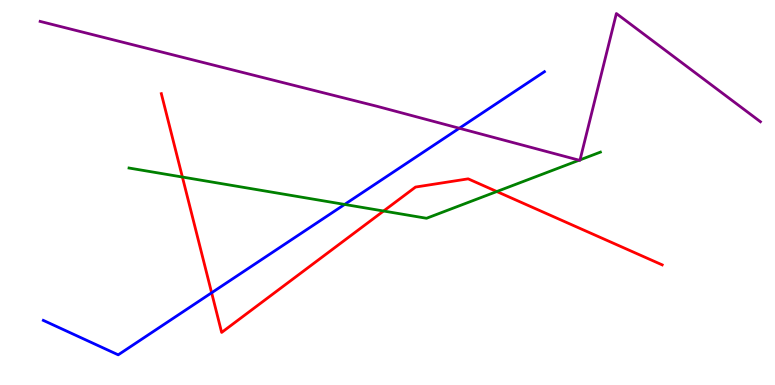[{'lines': ['blue', 'red'], 'intersections': [{'x': 2.73, 'y': 2.4}]}, {'lines': ['green', 'red'], 'intersections': [{'x': 2.35, 'y': 5.4}, {'x': 4.95, 'y': 4.52}, {'x': 6.41, 'y': 5.02}]}, {'lines': ['purple', 'red'], 'intersections': []}, {'lines': ['blue', 'green'], 'intersections': [{'x': 4.45, 'y': 4.69}]}, {'lines': ['blue', 'purple'], 'intersections': [{'x': 5.93, 'y': 6.67}]}, {'lines': ['green', 'purple'], 'intersections': [{'x': 7.47, 'y': 5.84}, {'x': 7.48, 'y': 5.85}]}]